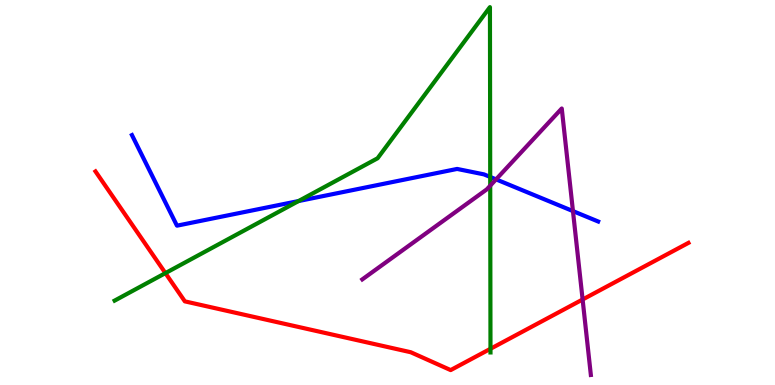[{'lines': ['blue', 'red'], 'intersections': []}, {'lines': ['green', 'red'], 'intersections': [{'x': 2.13, 'y': 2.91}, {'x': 6.33, 'y': 0.941}]}, {'lines': ['purple', 'red'], 'intersections': [{'x': 7.52, 'y': 2.22}]}, {'lines': ['blue', 'green'], 'intersections': [{'x': 3.85, 'y': 4.78}, {'x': 6.33, 'y': 5.4}]}, {'lines': ['blue', 'purple'], 'intersections': [{'x': 6.4, 'y': 5.34}, {'x': 7.39, 'y': 4.52}]}, {'lines': ['green', 'purple'], 'intersections': [{'x': 6.33, 'y': 5.18}]}]